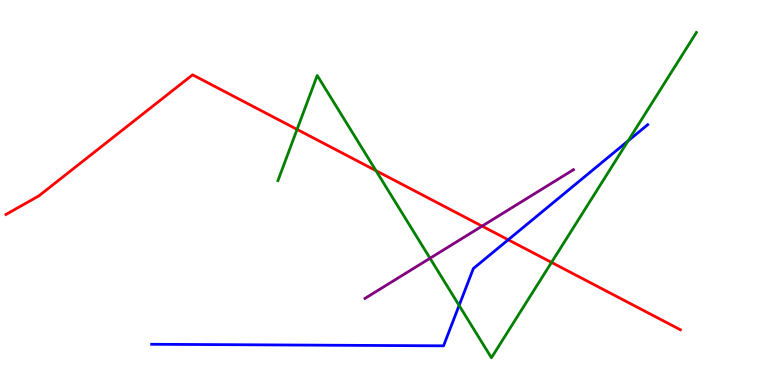[{'lines': ['blue', 'red'], 'intersections': [{'x': 6.56, 'y': 3.77}]}, {'lines': ['green', 'red'], 'intersections': [{'x': 3.83, 'y': 6.64}, {'x': 4.85, 'y': 5.57}, {'x': 7.12, 'y': 3.18}]}, {'lines': ['purple', 'red'], 'intersections': [{'x': 6.22, 'y': 4.13}]}, {'lines': ['blue', 'green'], 'intersections': [{'x': 5.92, 'y': 2.07}, {'x': 8.1, 'y': 6.34}]}, {'lines': ['blue', 'purple'], 'intersections': []}, {'lines': ['green', 'purple'], 'intersections': [{'x': 5.55, 'y': 3.29}]}]